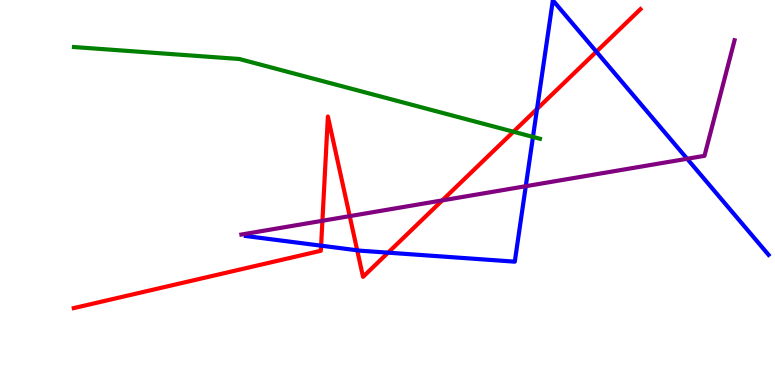[{'lines': ['blue', 'red'], 'intersections': [{'x': 4.14, 'y': 3.62}, {'x': 4.61, 'y': 3.5}, {'x': 5.01, 'y': 3.44}, {'x': 6.93, 'y': 7.17}, {'x': 7.7, 'y': 8.66}]}, {'lines': ['green', 'red'], 'intersections': [{'x': 6.63, 'y': 6.58}]}, {'lines': ['purple', 'red'], 'intersections': [{'x': 4.16, 'y': 4.27}, {'x': 4.51, 'y': 4.39}, {'x': 5.71, 'y': 4.79}]}, {'lines': ['blue', 'green'], 'intersections': [{'x': 6.88, 'y': 6.44}]}, {'lines': ['blue', 'purple'], 'intersections': [{'x': 6.78, 'y': 5.16}, {'x': 8.87, 'y': 5.88}]}, {'lines': ['green', 'purple'], 'intersections': []}]